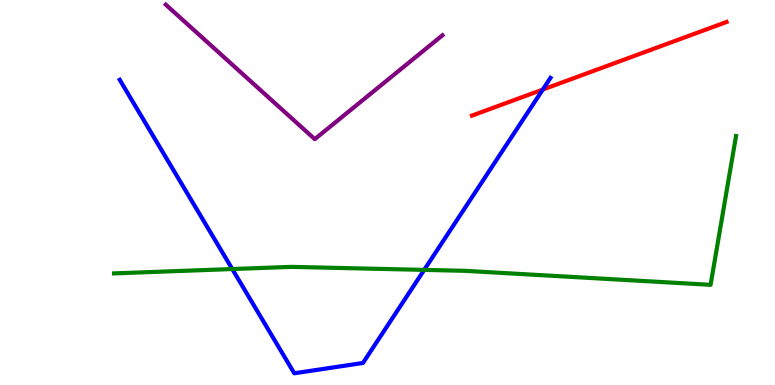[{'lines': ['blue', 'red'], 'intersections': [{'x': 7.0, 'y': 7.67}]}, {'lines': ['green', 'red'], 'intersections': []}, {'lines': ['purple', 'red'], 'intersections': []}, {'lines': ['blue', 'green'], 'intersections': [{'x': 3.0, 'y': 3.01}, {'x': 5.47, 'y': 2.99}]}, {'lines': ['blue', 'purple'], 'intersections': []}, {'lines': ['green', 'purple'], 'intersections': []}]